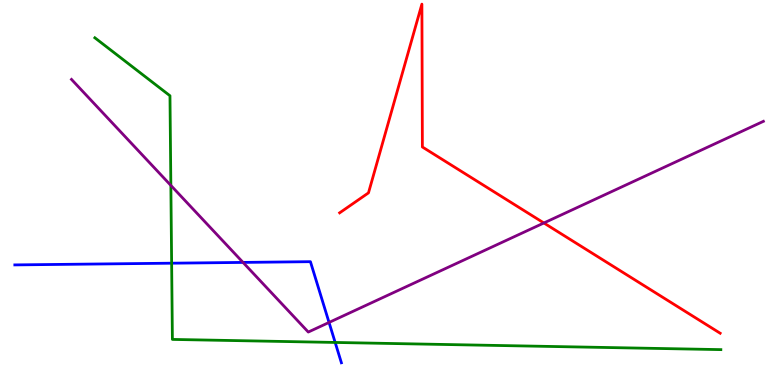[{'lines': ['blue', 'red'], 'intersections': []}, {'lines': ['green', 'red'], 'intersections': []}, {'lines': ['purple', 'red'], 'intersections': [{'x': 7.02, 'y': 4.21}]}, {'lines': ['blue', 'green'], 'intersections': [{'x': 2.21, 'y': 3.16}, {'x': 4.32, 'y': 1.11}]}, {'lines': ['blue', 'purple'], 'intersections': [{'x': 3.14, 'y': 3.18}, {'x': 4.25, 'y': 1.62}]}, {'lines': ['green', 'purple'], 'intersections': [{'x': 2.2, 'y': 5.18}]}]